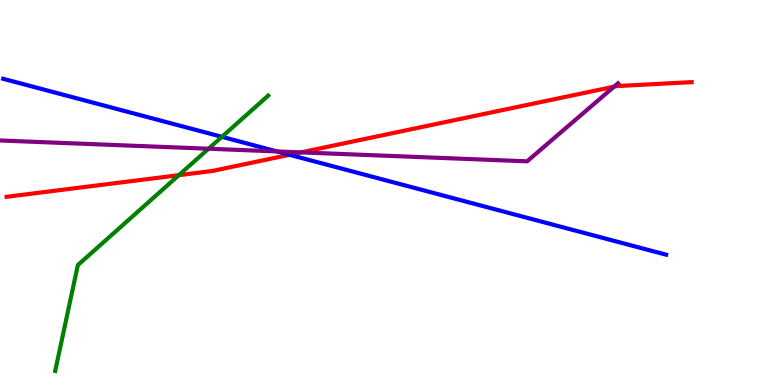[{'lines': ['blue', 'red'], 'intersections': [{'x': 3.74, 'y': 5.98}]}, {'lines': ['green', 'red'], 'intersections': [{'x': 2.31, 'y': 5.45}]}, {'lines': ['purple', 'red'], 'intersections': [{'x': 3.88, 'y': 6.04}, {'x': 7.92, 'y': 7.75}]}, {'lines': ['blue', 'green'], 'intersections': [{'x': 2.86, 'y': 6.45}]}, {'lines': ['blue', 'purple'], 'intersections': [{'x': 3.57, 'y': 6.07}]}, {'lines': ['green', 'purple'], 'intersections': [{'x': 2.69, 'y': 6.14}]}]